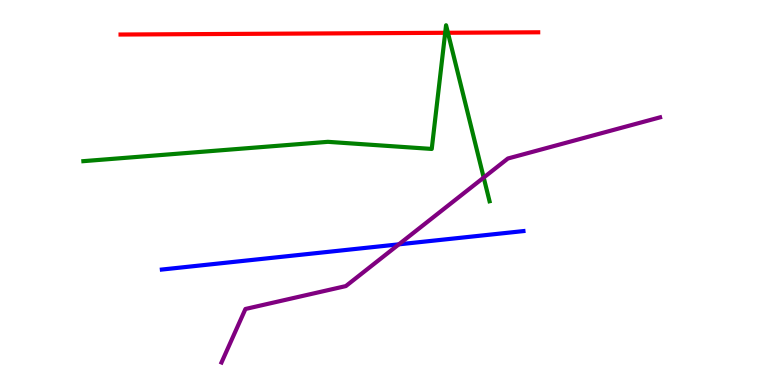[{'lines': ['blue', 'red'], 'intersections': []}, {'lines': ['green', 'red'], 'intersections': [{'x': 5.74, 'y': 9.15}, {'x': 5.78, 'y': 9.15}]}, {'lines': ['purple', 'red'], 'intersections': []}, {'lines': ['blue', 'green'], 'intersections': []}, {'lines': ['blue', 'purple'], 'intersections': [{'x': 5.15, 'y': 3.65}]}, {'lines': ['green', 'purple'], 'intersections': [{'x': 6.24, 'y': 5.39}]}]